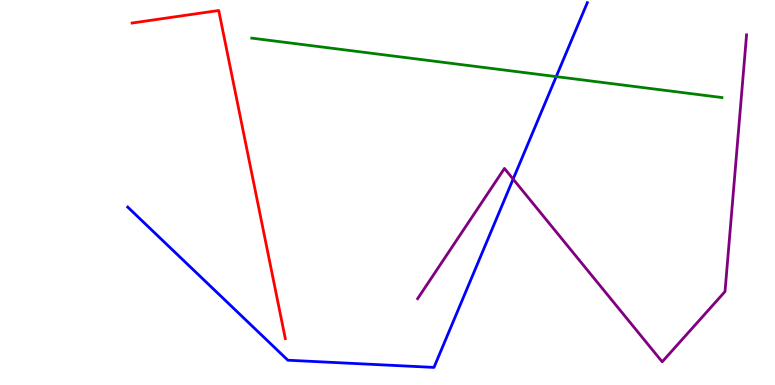[{'lines': ['blue', 'red'], 'intersections': []}, {'lines': ['green', 'red'], 'intersections': []}, {'lines': ['purple', 'red'], 'intersections': []}, {'lines': ['blue', 'green'], 'intersections': [{'x': 7.18, 'y': 8.01}]}, {'lines': ['blue', 'purple'], 'intersections': [{'x': 6.62, 'y': 5.35}]}, {'lines': ['green', 'purple'], 'intersections': []}]